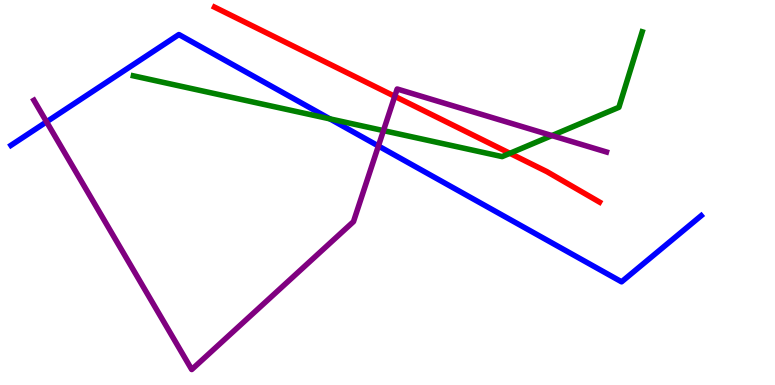[{'lines': ['blue', 'red'], 'intersections': []}, {'lines': ['green', 'red'], 'intersections': [{'x': 6.58, 'y': 6.02}]}, {'lines': ['purple', 'red'], 'intersections': [{'x': 5.09, 'y': 7.5}]}, {'lines': ['blue', 'green'], 'intersections': [{'x': 4.26, 'y': 6.91}]}, {'lines': ['blue', 'purple'], 'intersections': [{'x': 0.601, 'y': 6.84}, {'x': 4.88, 'y': 6.21}]}, {'lines': ['green', 'purple'], 'intersections': [{'x': 4.95, 'y': 6.61}, {'x': 7.12, 'y': 6.48}]}]